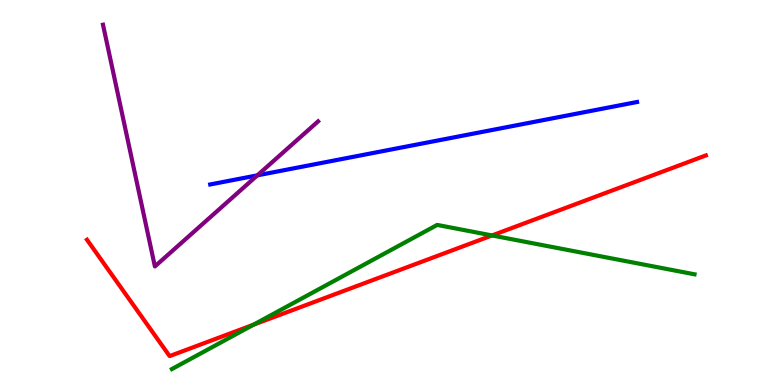[{'lines': ['blue', 'red'], 'intersections': []}, {'lines': ['green', 'red'], 'intersections': [{'x': 3.27, 'y': 1.57}, {'x': 6.35, 'y': 3.88}]}, {'lines': ['purple', 'red'], 'intersections': []}, {'lines': ['blue', 'green'], 'intersections': []}, {'lines': ['blue', 'purple'], 'intersections': [{'x': 3.32, 'y': 5.45}]}, {'lines': ['green', 'purple'], 'intersections': []}]